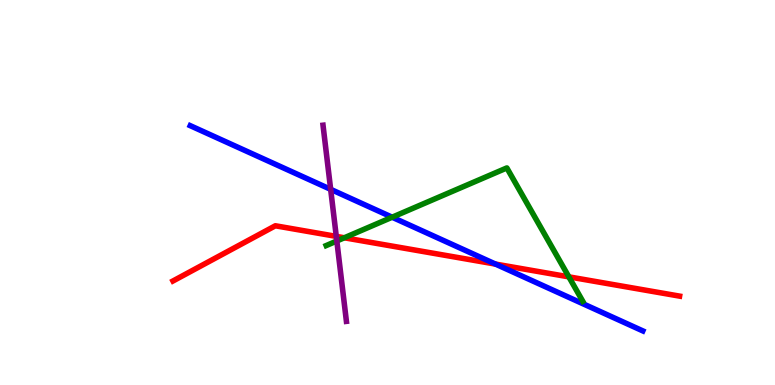[{'lines': ['blue', 'red'], 'intersections': [{'x': 6.39, 'y': 3.14}]}, {'lines': ['green', 'red'], 'intersections': [{'x': 4.44, 'y': 3.82}, {'x': 7.34, 'y': 2.81}]}, {'lines': ['purple', 'red'], 'intersections': [{'x': 4.34, 'y': 3.86}]}, {'lines': ['blue', 'green'], 'intersections': [{'x': 5.06, 'y': 4.36}]}, {'lines': ['blue', 'purple'], 'intersections': [{'x': 4.27, 'y': 5.08}]}, {'lines': ['green', 'purple'], 'intersections': [{'x': 4.35, 'y': 3.74}]}]